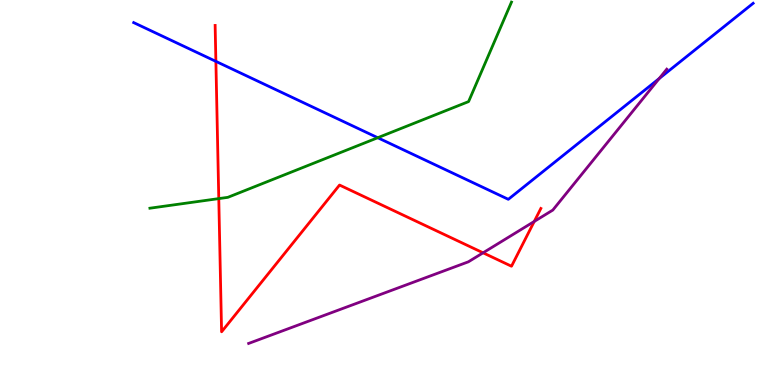[{'lines': ['blue', 'red'], 'intersections': [{'x': 2.79, 'y': 8.41}]}, {'lines': ['green', 'red'], 'intersections': [{'x': 2.82, 'y': 4.84}]}, {'lines': ['purple', 'red'], 'intersections': [{'x': 6.23, 'y': 3.43}, {'x': 6.89, 'y': 4.25}]}, {'lines': ['blue', 'green'], 'intersections': [{'x': 4.87, 'y': 6.42}]}, {'lines': ['blue', 'purple'], 'intersections': [{'x': 8.51, 'y': 7.96}]}, {'lines': ['green', 'purple'], 'intersections': []}]